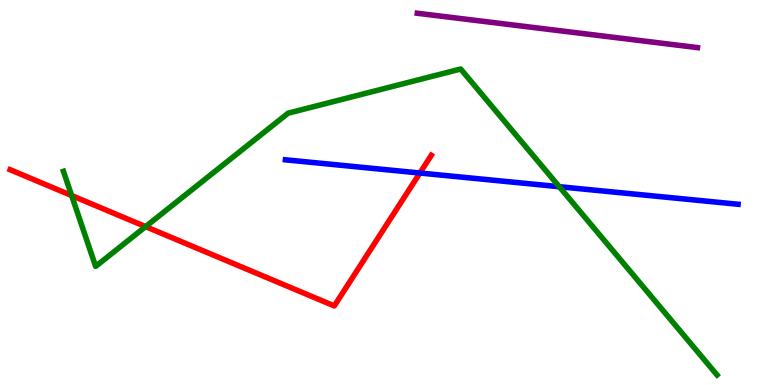[{'lines': ['blue', 'red'], 'intersections': [{'x': 5.42, 'y': 5.51}]}, {'lines': ['green', 'red'], 'intersections': [{'x': 0.925, 'y': 4.92}, {'x': 1.88, 'y': 4.11}]}, {'lines': ['purple', 'red'], 'intersections': []}, {'lines': ['blue', 'green'], 'intersections': [{'x': 7.22, 'y': 5.15}]}, {'lines': ['blue', 'purple'], 'intersections': []}, {'lines': ['green', 'purple'], 'intersections': []}]